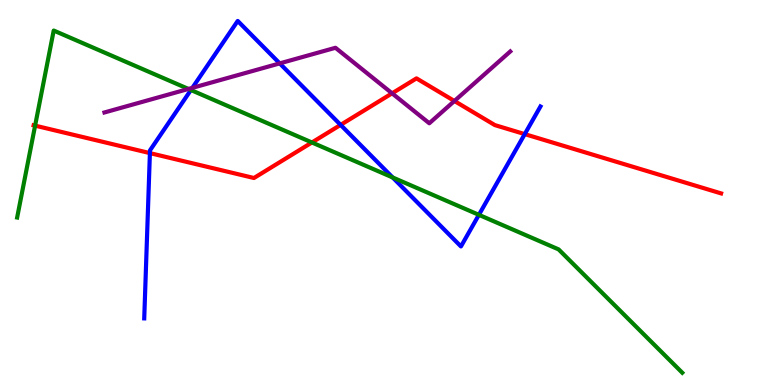[{'lines': ['blue', 'red'], 'intersections': [{'x': 1.93, 'y': 6.02}, {'x': 4.39, 'y': 6.76}, {'x': 6.77, 'y': 6.52}]}, {'lines': ['green', 'red'], 'intersections': [{'x': 0.453, 'y': 6.74}, {'x': 4.02, 'y': 6.3}]}, {'lines': ['purple', 'red'], 'intersections': [{'x': 5.06, 'y': 7.58}, {'x': 5.86, 'y': 7.38}]}, {'lines': ['blue', 'green'], 'intersections': [{'x': 2.46, 'y': 7.66}, {'x': 5.07, 'y': 5.39}, {'x': 6.18, 'y': 4.42}]}, {'lines': ['blue', 'purple'], 'intersections': [{'x': 2.48, 'y': 7.72}, {'x': 3.61, 'y': 8.35}]}, {'lines': ['green', 'purple'], 'intersections': [{'x': 2.43, 'y': 7.69}]}]